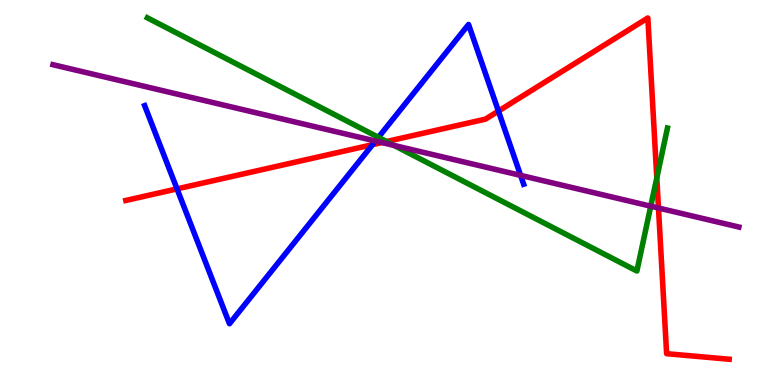[{'lines': ['blue', 'red'], 'intersections': [{'x': 2.28, 'y': 5.09}, {'x': 4.81, 'y': 6.24}, {'x': 6.43, 'y': 7.11}]}, {'lines': ['green', 'red'], 'intersections': [{'x': 4.99, 'y': 6.32}, {'x': 8.47, 'y': 5.38}]}, {'lines': ['purple', 'red'], 'intersections': [{'x': 4.93, 'y': 6.3}, {'x': 8.5, 'y': 4.6}]}, {'lines': ['blue', 'green'], 'intersections': [{'x': 4.88, 'y': 6.43}]}, {'lines': ['blue', 'purple'], 'intersections': [{'x': 4.84, 'y': 6.34}, {'x': 6.72, 'y': 5.44}]}, {'lines': ['green', 'purple'], 'intersections': [{'x': 5.09, 'y': 6.22}, {'x': 8.4, 'y': 4.64}]}]